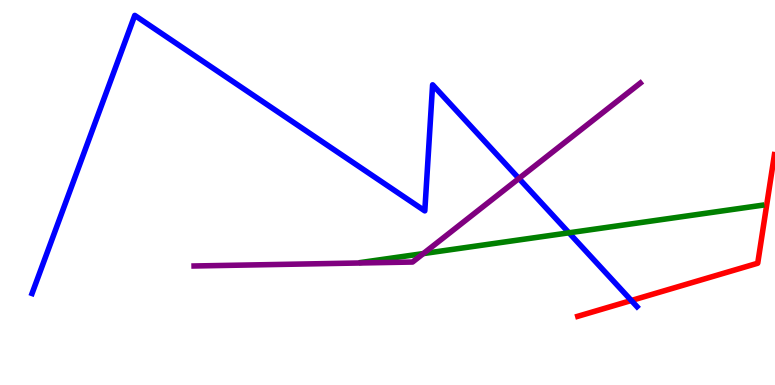[{'lines': ['blue', 'red'], 'intersections': [{'x': 8.15, 'y': 2.19}]}, {'lines': ['green', 'red'], 'intersections': []}, {'lines': ['purple', 'red'], 'intersections': []}, {'lines': ['blue', 'green'], 'intersections': [{'x': 7.34, 'y': 3.95}]}, {'lines': ['blue', 'purple'], 'intersections': [{'x': 6.7, 'y': 5.36}]}, {'lines': ['green', 'purple'], 'intersections': [{'x': 5.46, 'y': 3.41}]}]